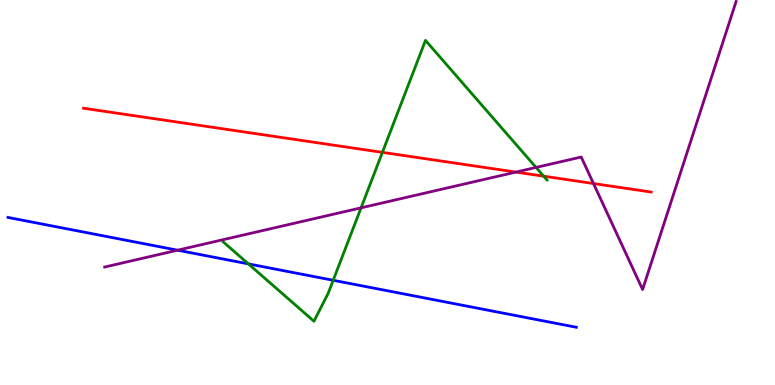[{'lines': ['blue', 'red'], 'intersections': []}, {'lines': ['green', 'red'], 'intersections': [{'x': 4.93, 'y': 6.04}, {'x': 7.01, 'y': 5.42}]}, {'lines': ['purple', 'red'], 'intersections': [{'x': 6.66, 'y': 5.53}, {'x': 7.66, 'y': 5.23}]}, {'lines': ['blue', 'green'], 'intersections': [{'x': 3.2, 'y': 3.15}, {'x': 4.3, 'y': 2.72}]}, {'lines': ['blue', 'purple'], 'intersections': [{'x': 2.29, 'y': 3.5}]}, {'lines': ['green', 'purple'], 'intersections': [{'x': 4.66, 'y': 4.6}, {'x': 6.92, 'y': 5.65}]}]